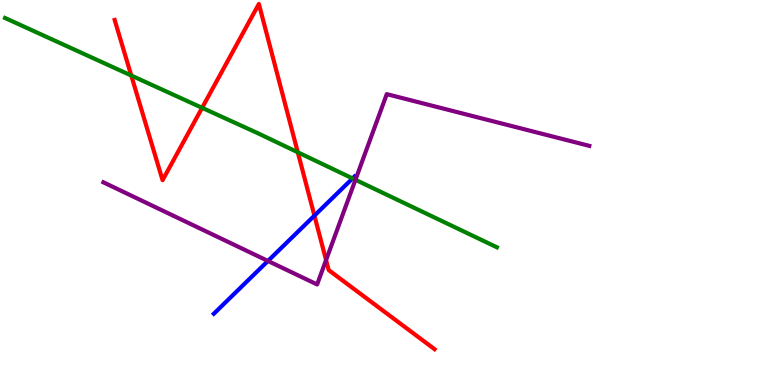[{'lines': ['blue', 'red'], 'intersections': [{'x': 4.06, 'y': 4.4}]}, {'lines': ['green', 'red'], 'intersections': [{'x': 1.69, 'y': 8.04}, {'x': 2.61, 'y': 7.2}, {'x': 3.84, 'y': 6.04}]}, {'lines': ['purple', 'red'], 'intersections': [{'x': 4.21, 'y': 3.24}]}, {'lines': ['blue', 'green'], 'intersections': [{'x': 4.55, 'y': 5.37}]}, {'lines': ['blue', 'purple'], 'intersections': [{'x': 3.46, 'y': 3.22}]}, {'lines': ['green', 'purple'], 'intersections': [{'x': 4.59, 'y': 5.33}]}]